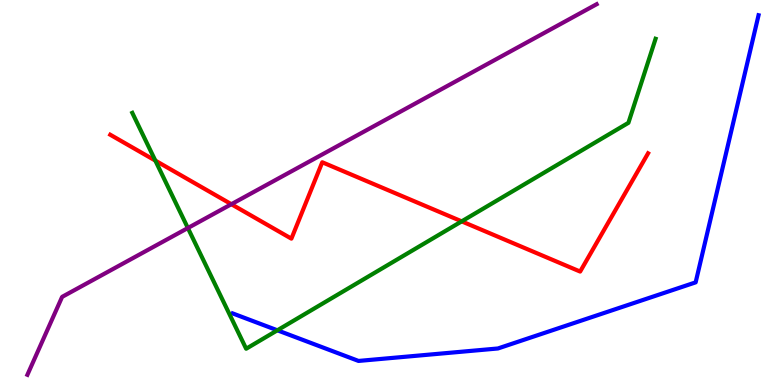[{'lines': ['blue', 'red'], 'intersections': []}, {'lines': ['green', 'red'], 'intersections': [{'x': 2.0, 'y': 5.83}, {'x': 5.96, 'y': 4.25}]}, {'lines': ['purple', 'red'], 'intersections': [{'x': 2.99, 'y': 4.7}]}, {'lines': ['blue', 'green'], 'intersections': [{'x': 3.58, 'y': 1.42}]}, {'lines': ['blue', 'purple'], 'intersections': []}, {'lines': ['green', 'purple'], 'intersections': [{'x': 2.42, 'y': 4.08}]}]